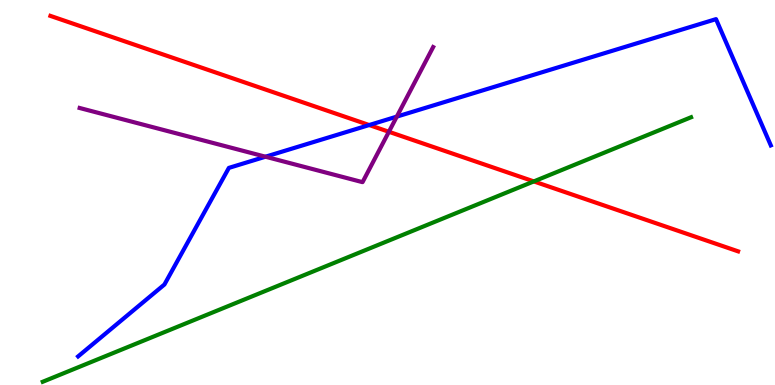[{'lines': ['blue', 'red'], 'intersections': [{'x': 4.76, 'y': 6.75}]}, {'lines': ['green', 'red'], 'intersections': [{'x': 6.89, 'y': 5.29}]}, {'lines': ['purple', 'red'], 'intersections': [{'x': 5.02, 'y': 6.58}]}, {'lines': ['blue', 'green'], 'intersections': []}, {'lines': ['blue', 'purple'], 'intersections': [{'x': 3.43, 'y': 5.93}, {'x': 5.12, 'y': 6.97}]}, {'lines': ['green', 'purple'], 'intersections': []}]